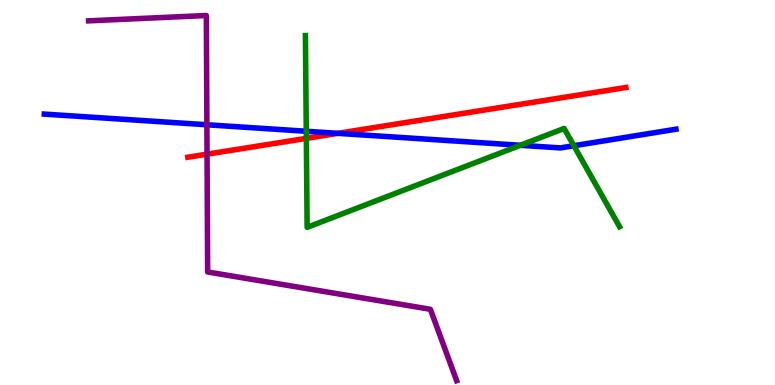[{'lines': ['blue', 'red'], 'intersections': [{'x': 4.36, 'y': 6.54}]}, {'lines': ['green', 'red'], 'intersections': [{'x': 3.95, 'y': 6.41}]}, {'lines': ['purple', 'red'], 'intersections': [{'x': 2.67, 'y': 6.0}]}, {'lines': ['blue', 'green'], 'intersections': [{'x': 3.95, 'y': 6.59}, {'x': 6.71, 'y': 6.23}, {'x': 7.4, 'y': 6.21}]}, {'lines': ['blue', 'purple'], 'intersections': [{'x': 2.67, 'y': 6.76}]}, {'lines': ['green', 'purple'], 'intersections': []}]